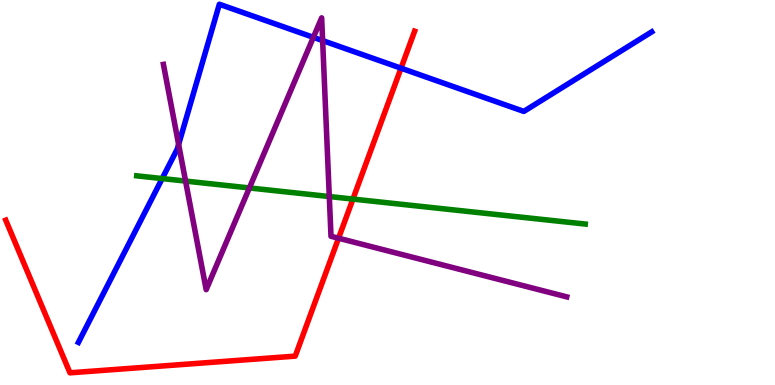[{'lines': ['blue', 'red'], 'intersections': [{'x': 5.17, 'y': 8.23}]}, {'lines': ['green', 'red'], 'intersections': [{'x': 4.55, 'y': 4.83}]}, {'lines': ['purple', 'red'], 'intersections': [{'x': 4.37, 'y': 3.81}]}, {'lines': ['blue', 'green'], 'intersections': [{'x': 2.09, 'y': 5.36}]}, {'lines': ['blue', 'purple'], 'intersections': [{'x': 2.3, 'y': 6.25}, {'x': 4.04, 'y': 9.03}, {'x': 4.16, 'y': 8.95}]}, {'lines': ['green', 'purple'], 'intersections': [{'x': 2.39, 'y': 5.3}, {'x': 3.22, 'y': 5.12}, {'x': 4.25, 'y': 4.9}]}]